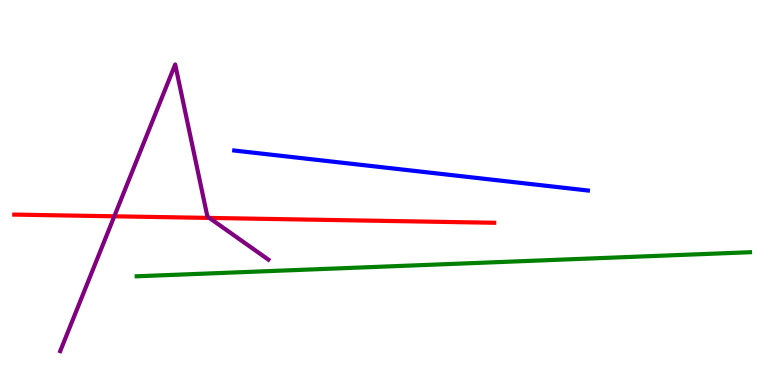[{'lines': ['blue', 'red'], 'intersections': []}, {'lines': ['green', 'red'], 'intersections': []}, {'lines': ['purple', 'red'], 'intersections': [{'x': 1.47, 'y': 4.38}, {'x': 2.7, 'y': 4.34}]}, {'lines': ['blue', 'green'], 'intersections': []}, {'lines': ['blue', 'purple'], 'intersections': []}, {'lines': ['green', 'purple'], 'intersections': []}]